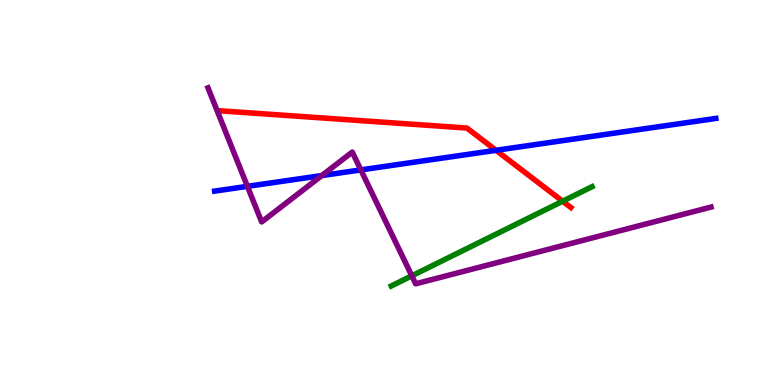[{'lines': ['blue', 'red'], 'intersections': [{'x': 6.4, 'y': 6.1}]}, {'lines': ['green', 'red'], 'intersections': [{'x': 7.26, 'y': 4.77}]}, {'lines': ['purple', 'red'], 'intersections': []}, {'lines': ['blue', 'green'], 'intersections': []}, {'lines': ['blue', 'purple'], 'intersections': [{'x': 3.19, 'y': 5.16}, {'x': 4.15, 'y': 5.44}, {'x': 4.66, 'y': 5.59}]}, {'lines': ['green', 'purple'], 'intersections': [{'x': 5.31, 'y': 2.84}]}]